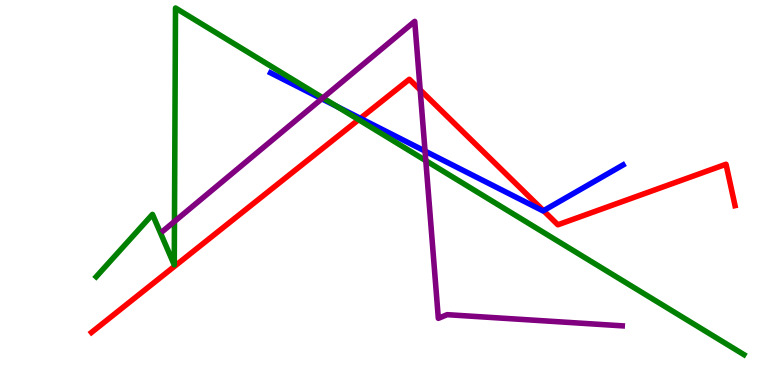[{'lines': ['blue', 'red'], 'intersections': [{'x': 4.65, 'y': 6.93}, {'x': 7.01, 'y': 4.53}]}, {'lines': ['green', 'red'], 'intersections': [{'x': 4.63, 'y': 6.89}]}, {'lines': ['purple', 'red'], 'intersections': [{'x': 5.42, 'y': 7.66}]}, {'lines': ['blue', 'green'], 'intersections': [{'x': 4.35, 'y': 7.23}]}, {'lines': ['blue', 'purple'], 'intersections': [{'x': 4.15, 'y': 7.43}, {'x': 5.48, 'y': 6.08}]}, {'lines': ['green', 'purple'], 'intersections': [{'x': 2.25, 'y': 4.25}, {'x': 4.17, 'y': 7.46}, {'x': 5.49, 'y': 5.83}]}]